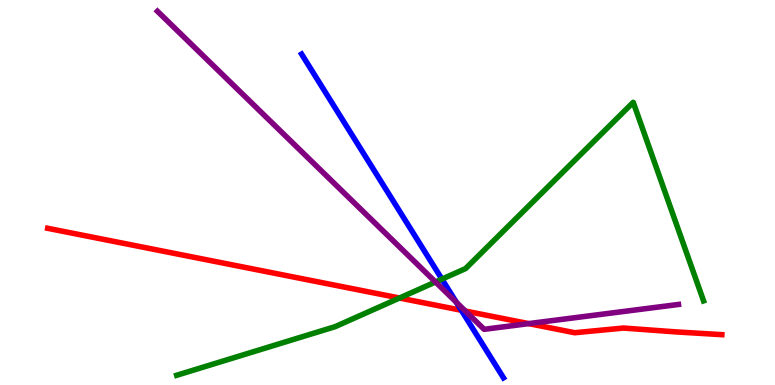[{'lines': ['blue', 'red'], 'intersections': [{'x': 5.95, 'y': 1.94}]}, {'lines': ['green', 'red'], 'intersections': [{'x': 5.15, 'y': 2.26}]}, {'lines': ['purple', 'red'], 'intersections': [{'x': 6.01, 'y': 1.92}, {'x': 6.82, 'y': 1.59}]}, {'lines': ['blue', 'green'], 'intersections': [{'x': 5.7, 'y': 2.75}]}, {'lines': ['blue', 'purple'], 'intersections': [{'x': 5.89, 'y': 2.15}]}, {'lines': ['green', 'purple'], 'intersections': [{'x': 5.62, 'y': 2.68}]}]